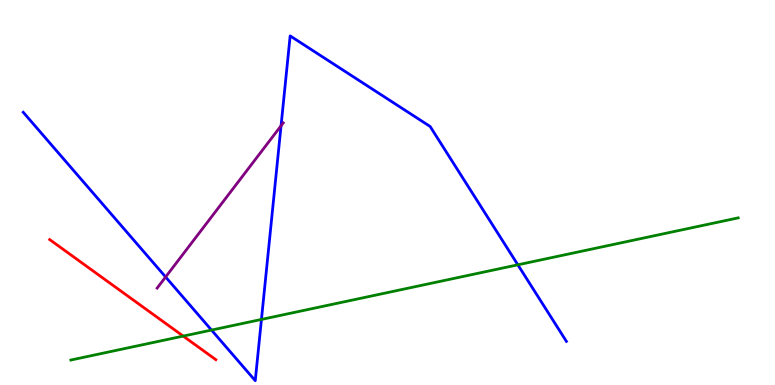[{'lines': ['blue', 'red'], 'intersections': []}, {'lines': ['green', 'red'], 'intersections': [{'x': 2.36, 'y': 1.27}]}, {'lines': ['purple', 'red'], 'intersections': []}, {'lines': ['blue', 'green'], 'intersections': [{'x': 2.73, 'y': 1.43}, {'x': 3.37, 'y': 1.7}, {'x': 6.68, 'y': 3.12}]}, {'lines': ['blue', 'purple'], 'intersections': [{'x': 2.14, 'y': 2.81}, {'x': 3.63, 'y': 6.73}]}, {'lines': ['green', 'purple'], 'intersections': []}]